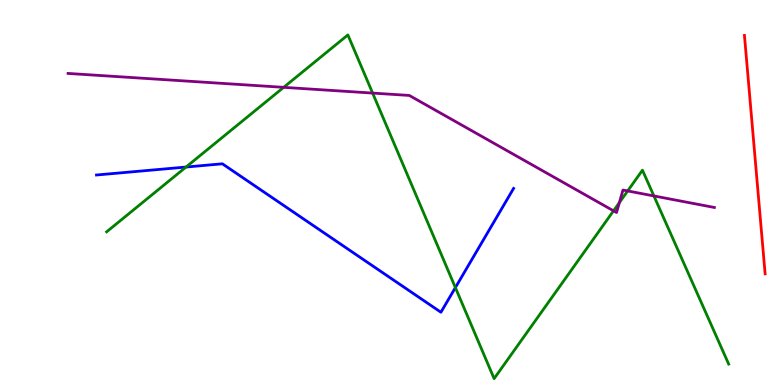[{'lines': ['blue', 'red'], 'intersections': []}, {'lines': ['green', 'red'], 'intersections': []}, {'lines': ['purple', 'red'], 'intersections': []}, {'lines': ['blue', 'green'], 'intersections': [{'x': 2.4, 'y': 5.66}, {'x': 5.88, 'y': 2.53}]}, {'lines': ['blue', 'purple'], 'intersections': []}, {'lines': ['green', 'purple'], 'intersections': [{'x': 3.66, 'y': 7.73}, {'x': 4.81, 'y': 7.58}, {'x': 7.92, 'y': 4.52}, {'x': 7.99, 'y': 4.74}, {'x': 8.1, 'y': 5.04}, {'x': 8.44, 'y': 4.91}]}]